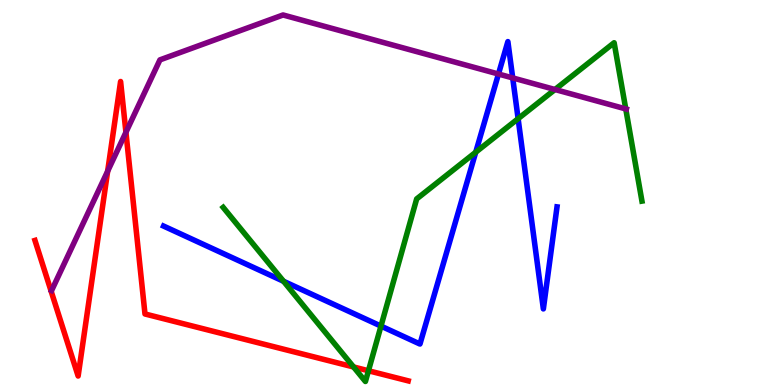[{'lines': ['blue', 'red'], 'intersections': []}, {'lines': ['green', 'red'], 'intersections': [{'x': 4.56, 'y': 0.468}, {'x': 4.75, 'y': 0.37}]}, {'lines': ['purple', 'red'], 'intersections': [{'x': 1.39, 'y': 5.55}, {'x': 1.62, 'y': 6.56}]}, {'lines': ['blue', 'green'], 'intersections': [{'x': 3.66, 'y': 2.69}, {'x': 4.92, 'y': 1.53}, {'x': 6.14, 'y': 6.05}, {'x': 6.69, 'y': 6.92}]}, {'lines': ['blue', 'purple'], 'intersections': [{'x': 6.43, 'y': 8.08}, {'x': 6.62, 'y': 7.98}]}, {'lines': ['green', 'purple'], 'intersections': [{'x': 7.16, 'y': 7.67}, {'x': 8.07, 'y': 7.17}]}]